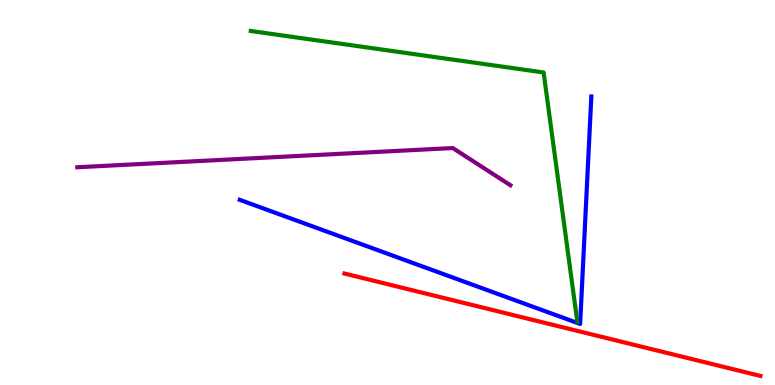[{'lines': ['blue', 'red'], 'intersections': []}, {'lines': ['green', 'red'], 'intersections': []}, {'lines': ['purple', 'red'], 'intersections': []}, {'lines': ['blue', 'green'], 'intersections': []}, {'lines': ['blue', 'purple'], 'intersections': []}, {'lines': ['green', 'purple'], 'intersections': []}]